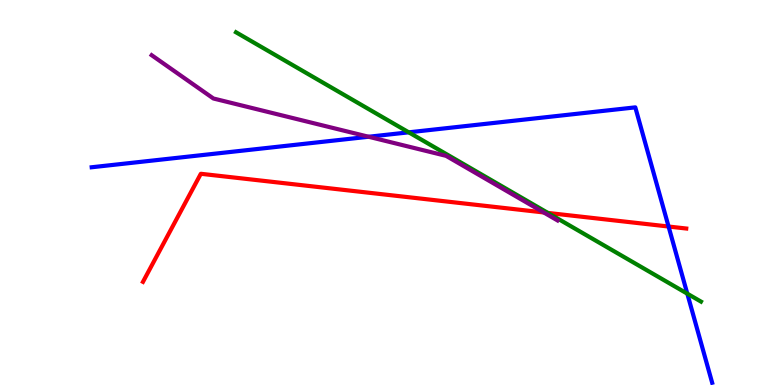[{'lines': ['blue', 'red'], 'intersections': [{'x': 8.63, 'y': 4.12}]}, {'lines': ['green', 'red'], 'intersections': [{'x': 7.07, 'y': 4.47}]}, {'lines': ['purple', 'red'], 'intersections': [{'x': 7.02, 'y': 4.48}]}, {'lines': ['blue', 'green'], 'intersections': [{'x': 5.27, 'y': 6.56}, {'x': 8.87, 'y': 2.37}]}, {'lines': ['blue', 'purple'], 'intersections': [{'x': 4.76, 'y': 6.45}]}, {'lines': ['green', 'purple'], 'intersections': []}]